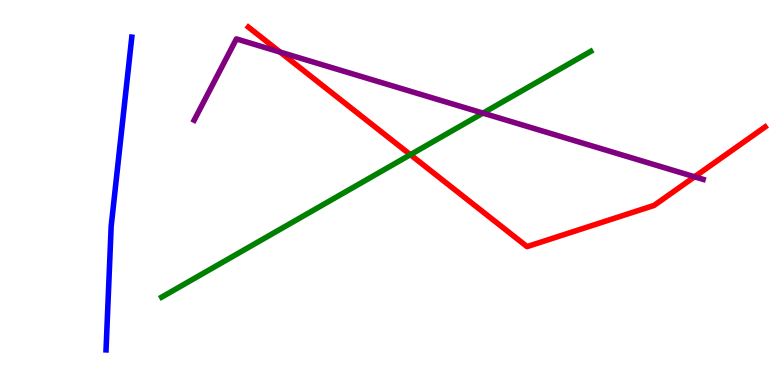[{'lines': ['blue', 'red'], 'intersections': []}, {'lines': ['green', 'red'], 'intersections': [{'x': 5.3, 'y': 5.98}]}, {'lines': ['purple', 'red'], 'intersections': [{'x': 3.61, 'y': 8.65}, {'x': 8.96, 'y': 5.41}]}, {'lines': ['blue', 'green'], 'intersections': []}, {'lines': ['blue', 'purple'], 'intersections': []}, {'lines': ['green', 'purple'], 'intersections': [{'x': 6.23, 'y': 7.06}]}]